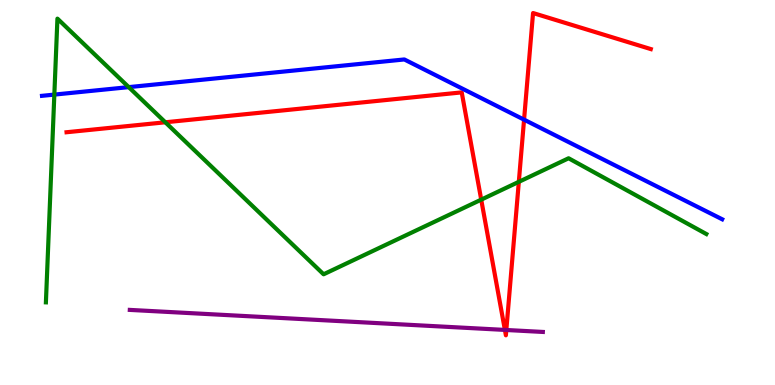[{'lines': ['blue', 'red'], 'intersections': [{'x': 6.76, 'y': 6.89}]}, {'lines': ['green', 'red'], 'intersections': [{'x': 2.13, 'y': 6.82}, {'x': 6.21, 'y': 4.81}, {'x': 6.69, 'y': 5.28}]}, {'lines': ['purple', 'red'], 'intersections': [{'x': 6.51, 'y': 1.43}, {'x': 6.53, 'y': 1.43}]}, {'lines': ['blue', 'green'], 'intersections': [{'x': 0.701, 'y': 7.54}, {'x': 1.66, 'y': 7.74}]}, {'lines': ['blue', 'purple'], 'intersections': []}, {'lines': ['green', 'purple'], 'intersections': []}]